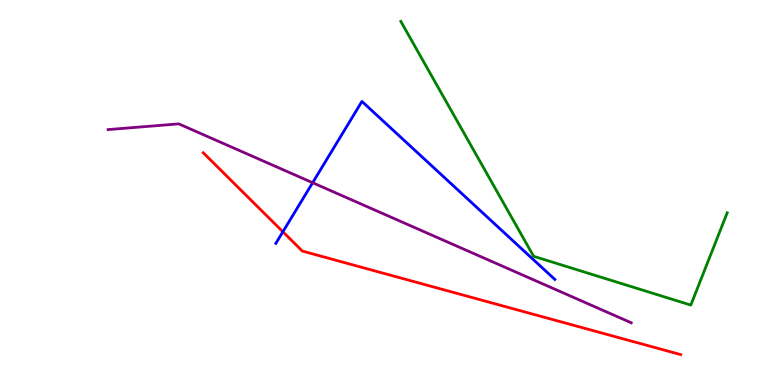[{'lines': ['blue', 'red'], 'intersections': [{'x': 3.65, 'y': 3.98}]}, {'lines': ['green', 'red'], 'intersections': []}, {'lines': ['purple', 'red'], 'intersections': []}, {'lines': ['blue', 'green'], 'intersections': []}, {'lines': ['blue', 'purple'], 'intersections': [{'x': 4.03, 'y': 5.25}]}, {'lines': ['green', 'purple'], 'intersections': []}]